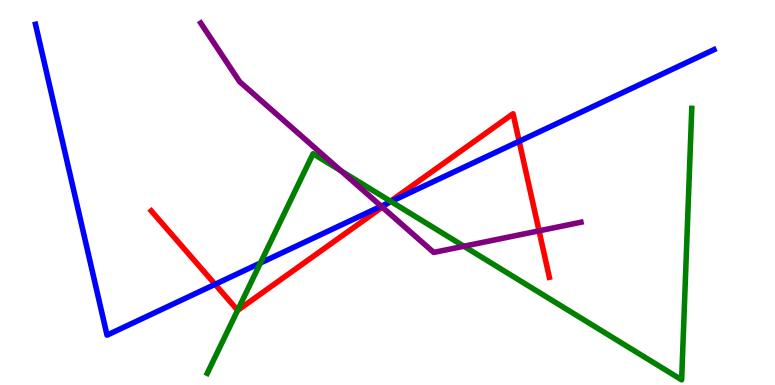[{'lines': ['blue', 'red'], 'intersections': [{'x': 2.78, 'y': 2.62}, {'x': 5.01, 'y': 4.73}, {'x': 6.7, 'y': 6.33}]}, {'lines': ['green', 'red'], 'intersections': [{'x': 3.07, 'y': 1.94}, {'x': 5.04, 'y': 4.77}]}, {'lines': ['purple', 'red'], 'intersections': [{'x': 4.93, 'y': 4.62}, {'x': 6.96, 'y': 4.0}]}, {'lines': ['blue', 'green'], 'intersections': [{'x': 3.36, 'y': 3.17}, {'x': 5.05, 'y': 4.76}]}, {'lines': ['blue', 'purple'], 'intersections': [{'x': 4.92, 'y': 4.64}]}, {'lines': ['green', 'purple'], 'intersections': [{'x': 4.4, 'y': 5.56}, {'x': 5.99, 'y': 3.6}]}]